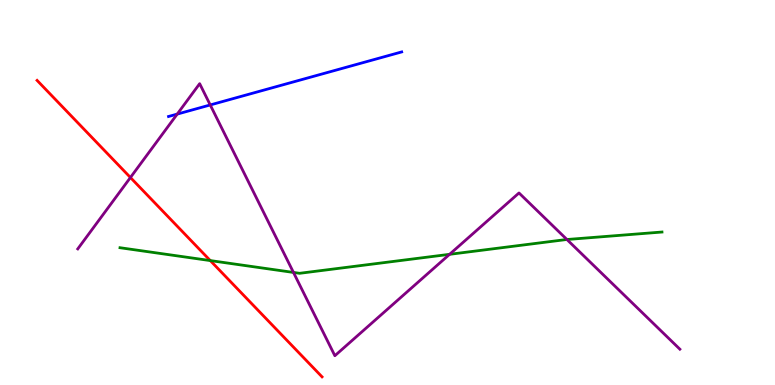[{'lines': ['blue', 'red'], 'intersections': []}, {'lines': ['green', 'red'], 'intersections': [{'x': 2.71, 'y': 3.23}]}, {'lines': ['purple', 'red'], 'intersections': [{'x': 1.68, 'y': 5.39}]}, {'lines': ['blue', 'green'], 'intersections': []}, {'lines': ['blue', 'purple'], 'intersections': [{'x': 2.29, 'y': 7.04}, {'x': 2.71, 'y': 7.27}]}, {'lines': ['green', 'purple'], 'intersections': [{'x': 3.79, 'y': 2.92}, {'x': 5.8, 'y': 3.39}, {'x': 7.32, 'y': 3.78}]}]